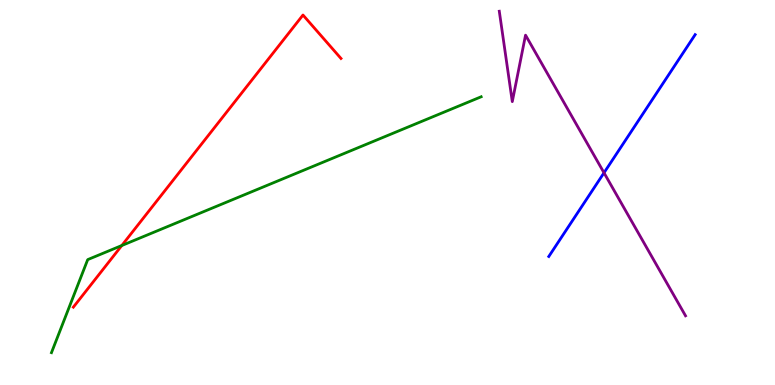[{'lines': ['blue', 'red'], 'intersections': []}, {'lines': ['green', 'red'], 'intersections': [{'x': 1.57, 'y': 3.62}]}, {'lines': ['purple', 'red'], 'intersections': []}, {'lines': ['blue', 'green'], 'intersections': []}, {'lines': ['blue', 'purple'], 'intersections': [{'x': 7.79, 'y': 5.51}]}, {'lines': ['green', 'purple'], 'intersections': []}]